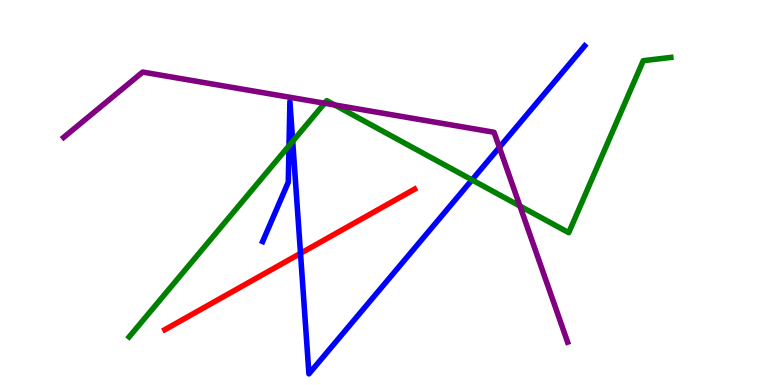[{'lines': ['blue', 'red'], 'intersections': [{'x': 3.88, 'y': 3.42}]}, {'lines': ['green', 'red'], 'intersections': []}, {'lines': ['purple', 'red'], 'intersections': []}, {'lines': ['blue', 'green'], 'intersections': [{'x': 3.73, 'y': 6.21}, {'x': 3.78, 'y': 6.33}, {'x': 6.09, 'y': 5.33}]}, {'lines': ['blue', 'purple'], 'intersections': [{'x': 6.44, 'y': 6.17}]}, {'lines': ['green', 'purple'], 'intersections': [{'x': 4.19, 'y': 7.32}, {'x': 4.32, 'y': 7.27}, {'x': 6.71, 'y': 4.65}]}]